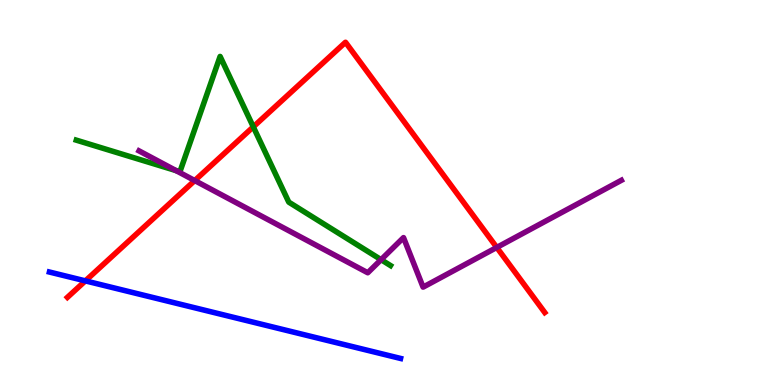[{'lines': ['blue', 'red'], 'intersections': [{'x': 1.1, 'y': 2.7}]}, {'lines': ['green', 'red'], 'intersections': [{'x': 3.27, 'y': 6.71}]}, {'lines': ['purple', 'red'], 'intersections': [{'x': 2.51, 'y': 5.31}, {'x': 6.41, 'y': 3.57}]}, {'lines': ['blue', 'green'], 'intersections': []}, {'lines': ['blue', 'purple'], 'intersections': []}, {'lines': ['green', 'purple'], 'intersections': [{'x': 2.27, 'y': 5.57}, {'x': 4.92, 'y': 3.26}]}]